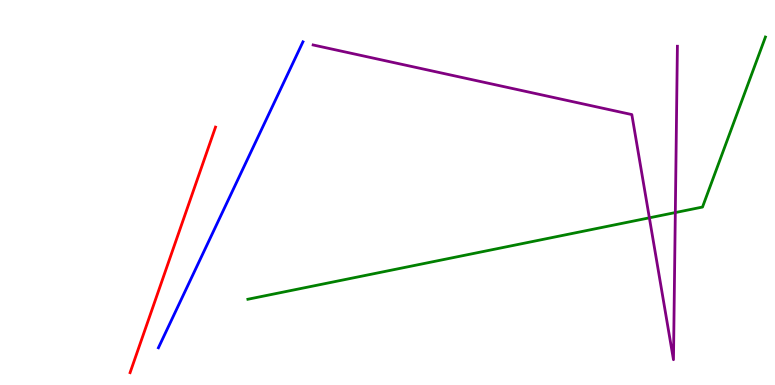[{'lines': ['blue', 'red'], 'intersections': []}, {'lines': ['green', 'red'], 'intersections': []}, {'lines': ['purple', 'red'], 'intersections': []}, {'lines': ['blue', 'green'], 'intersections': []}, {'lines': ['blue', 'purple'], 'intersections': []}, {'lines': ['green', 'purple'], 'intersections': [{'x': 8.38, 'y': 4.34}, {'x': 8.71, 'y': 4.48}]}]